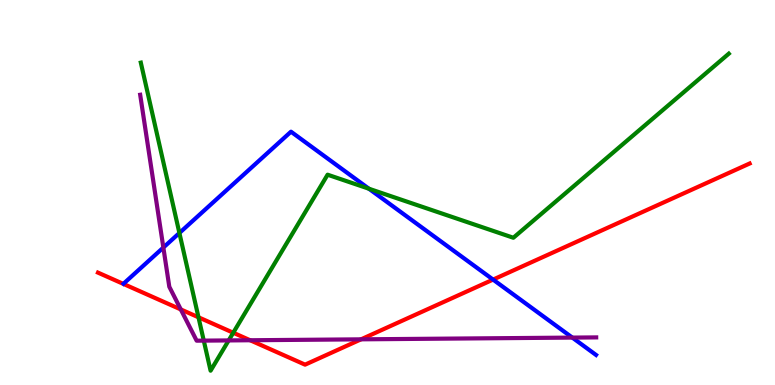[{'lines': ['blue', 'red'], 'intersections': [{'x': 6.36, 'y': 2.74}]}, {'lines': ['green', 'red'], 'intersections': [{'x': 2.56, 'y': 1.76}, {'x': 3.01, 'y': 1.36}]}, {'lines': ['purple', 'red'], 'intersections': [{'x': 2.33, 'y': 1.96}, {'x': 3.23, 'y': 1.16}, {'x': 4.66, 'y': 1.19}]}, {'lines': ['blue', 'green'], 'intersections': [{'x': 2.31, 'y': 3.95}, {'x': 4.76, 'y': 5.1}]}, {'lines': ['blue', 'purple'], 'intersections': [{'x': 2.11, 'y': 3.57}, {'x': 7.38, 'y': 1.23}]}, {'lines': ['green', 'purple'], 'intersections': [{'x': 2.63, 'y': 1.15}, {'x': 2.95, 'y': 1.16}]}]